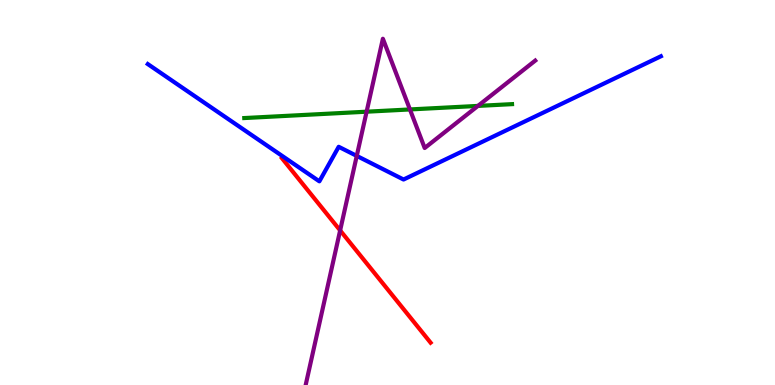[{'lines': ['blue', 'red'], 'intersections': []}, {'lines': ['green', 'red'], 'intersections': []}, {'lines': ['purple', 'red'], 'intersections': [{'x': 4.39, 'y': 4.02}]}, {'lines': ['blue', 'green'], 'intersections': []}, {'lines': ['blue', 'purple'], 'intersections': [{'x': 4.6, 'y': 5.95}]}, {'lines': ['green', 'purple'], 'intersections': [{'x': 4.73, 'y': 7.1}, {'x': 5.29, 'y': 7.16}, {'x': 6.17, 'y': 7.25}]}]